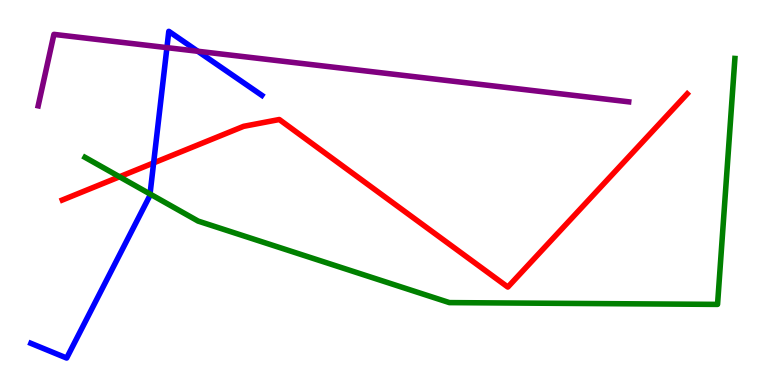[{'lines': ['blue', 'red'], 'intersections': [{'x': 1.98, 'y': 5.77}]}, {'lines': ['green', 'red'], 'intersections': [{'x': 1.54, 'y': 5.41}]}, {'lines': ['purple', 'red'], 'intersections': []}, {'lines': ['blue', 'green'], 'intersections': [{'x': 1.94, 'y': 4.96}]}, {'lines': ['blue', 'purple'], 'intersections': [{'x': 2.15, 'y': 8.76}, {'x': 2.55, 'y': 8.67}]}, {'lines': ['green', 'purple'], 'intersections': []}]